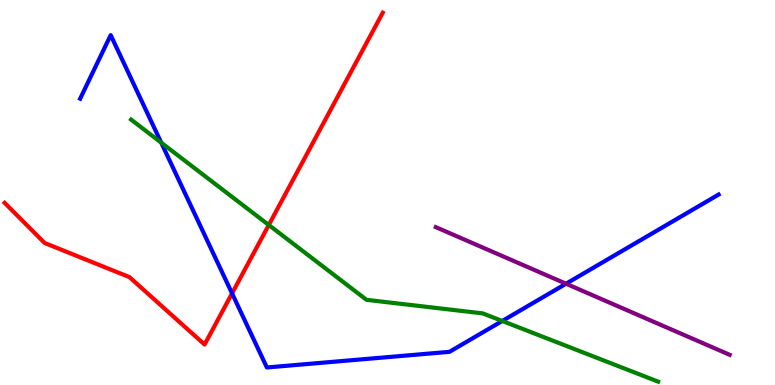[{'lines': ['blue', 'red'], 'intersections': [{'x': 2.99, 'y': 2.38}]}, {'lines': ['green', 'red'], 'intersections': [{'x': 3.47, 'y': 4.16}]}, {'lines': ['purple', 'red'], 'intersections': []}, {'lines': ['blue', 'green'], 'intersections': [{'x': 2.08, 'y': 6.29}, {'x': 6.48, 'y': 1.66}]}, {'lines': ['blue', 'purple'], 'intersections': [{'x': 7.3, 'y': 2.63}]}, {'lines': ['green', 'purple'], 'intersections': []}]